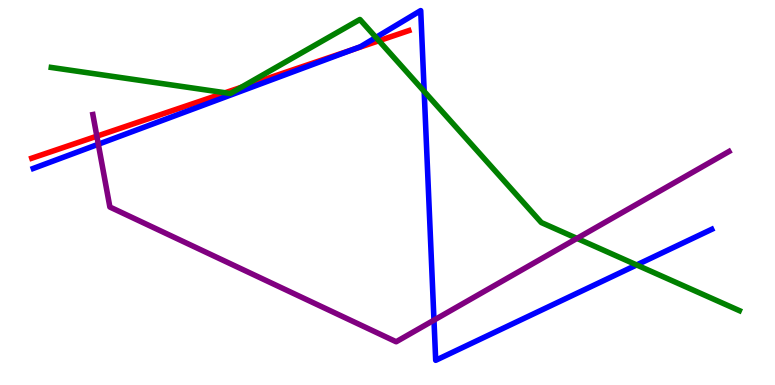[{'lines': ['blue', 'red'], 'intersections': [{'x': 4.55, 'y': 8.71}]}, {'lines': ['green', 'red'], 'intersections': [{'x': 2.91, 'y': 7.59}, {'x': 3.11, 'y': 7.73}, {'x': 4.89, 'y': 8.94}]}, {'lines': ['purple', 'red'], 'intersections': [{'x': 1.25, 'y': 6.46}]}, {'lines': ['blue', 'green'], 'intersections': [{'x': 4.85, 'y': 9.03}, {'x': 5.47, 'y': 7.63}, {'x': 8.21, 'y': 3.12}]}, {'lines': ['blue', 'purple'], 'intersections': [{'x': 1.27, 'y': 6.25}, {'x': 5.6, 'y': 1.68}]}, {'lines': ['green', 'purple'], 'intersections': [{'x': 7.44, 'y': 3.81}]}]